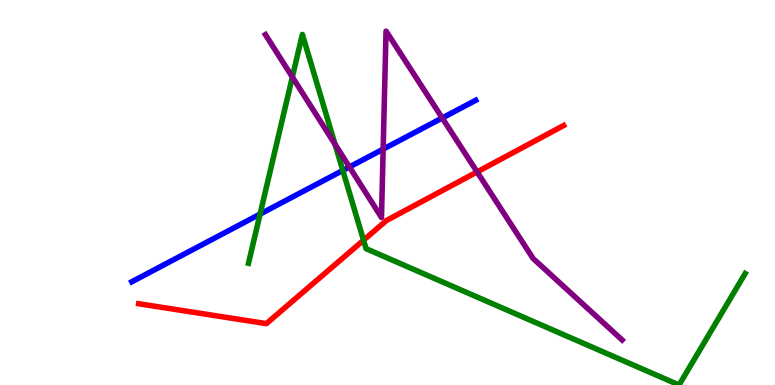[{'lines': ['blue', 'red'], 'intersections': []}, {'lines': ['green', 'red'], 'intersections': [{'x': 4.69, 'y': 3.76}]}, {'lines': ['purple', 'red'], 'intersections': [{'x': 6.16, 'y': 5.53}]}, {'lines': ['blue', 'green'], 'intersections': [{'x': 3.36, 'y': 4.44}, {'x': 4.42, 'y': 5.57}]}, {'lines': ['blue', 'purple'], 'intersections': [{'x': 4.51, 'y': 5.66}, {'x': 4.94, 'y': 6.13}, {'x': 5.71, 'y': 6.94}]}, {'lines': ['green', 'purple'], 'intersections': [{'x': 3.77, 'y': 8.0}, {'x': 4.32, 'y': 6.25}]}]